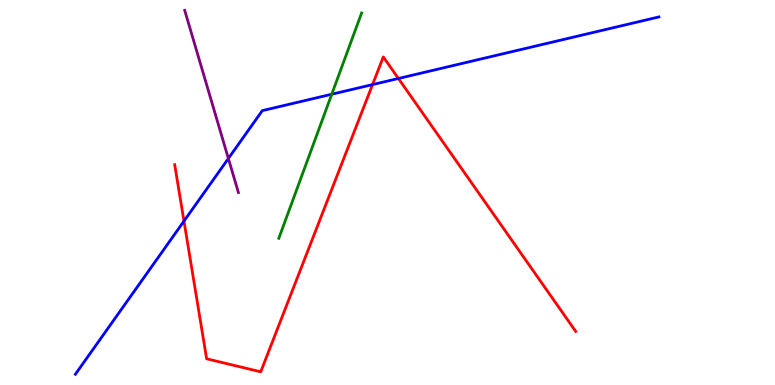[{'lines': ['blue', 'red'], 'intersections': [{'x': 2.37, 'y': 4.26}, {'x': 4.81, 'y': 7.8}, {'x': 5.14, 'y': 7.96}]}, {'lines': ['green', 'red'], 'intersections': []}, {'lines': ['purple', 'red'], 'intersections': []}, {'lines': ['blue', 'green'], 'intersections': [{'x': 4.28, 'y': 7.55}]}, {'lines': ['blue', 'purple'], 'intersections': [{'x': 2.95, 'y': 5.88}]}, {'lines': ['green', 'purple'], 'intersections': []}]